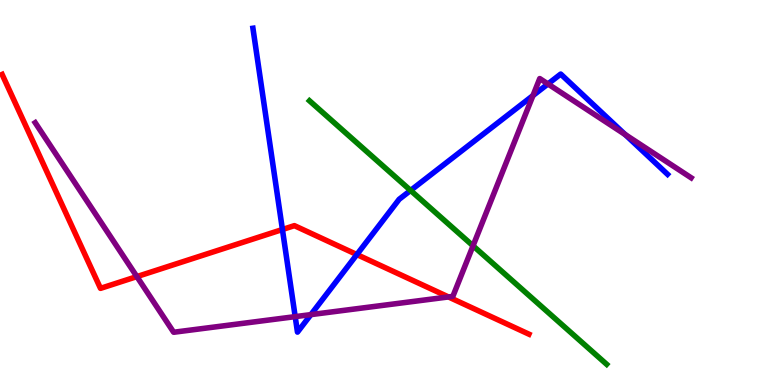[{'lines': ['blue', 'red'], 'intersections': [{'x': 3.64, 'y': 4.04}, {'x': 4.6, 'y': 3.39}]}, {'lines': ['green', 'red'], 'intersections': []}, {'lines': ['purple', 'red'], 'intersections': [{'x': 1.77, 'y': 2.82}, {'x': 5.79, 'y': 2.29}]}, {'lines': ['blue', 'green'], 'intersections': [{'x': 5.3, 'y': 5.05}]}, {'lines': ['blue', 'purple'], 'intersections': [{'x': 3.81, 'y': 1.78}, {'x': 4.01, 'y': 1.83}, {'x': 6.88, 'y': 7.52}, {'x': 7.07, 'y': 7.82}, {'x': 8.07, 'y': 6.51}]}, {'lines': ['green', 'purple'], 'intersections': [{'x': 6.1, 'y': 3.62}]}]